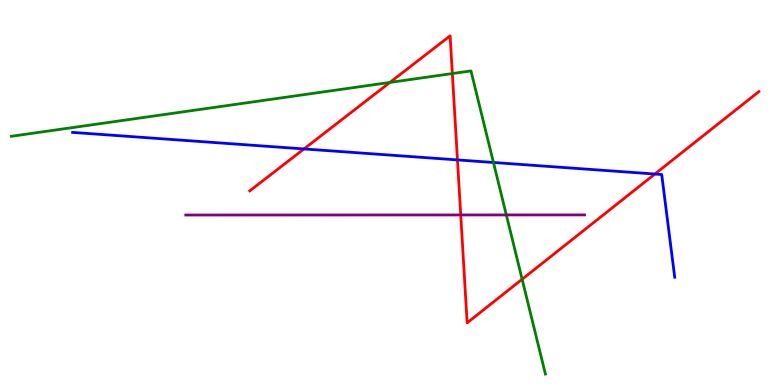[{'lines': ['blue', 'red'], 'intersections': [{'x': 3.92, 'y': 6.13}, {'x': 5.9, 'y': 5.85}, {'x': 8.45, 'y': 5.48}]}, {'lines': ['green', 'red'], 'intersections': [{'x': 5.03, 'y': 7.86}, {'x': 5.84, 'y': 8.09}, {'x': 6.74, 'y': 2.75}]}, {'lines': ['purple', 'red'], 'intersections': [{'x': 5.95, 'y': 4.42}]}, {'lines': ['blue', 'green'], 'intersections': [{'x': 6.37, 'y': 5.78}]}, {'lines': ['blue', 'purple'], 'intersections': []}, {'lines': ['green', 'purple'], 'intersections': [{'x': 6.53, 'y': 4.42}]}]